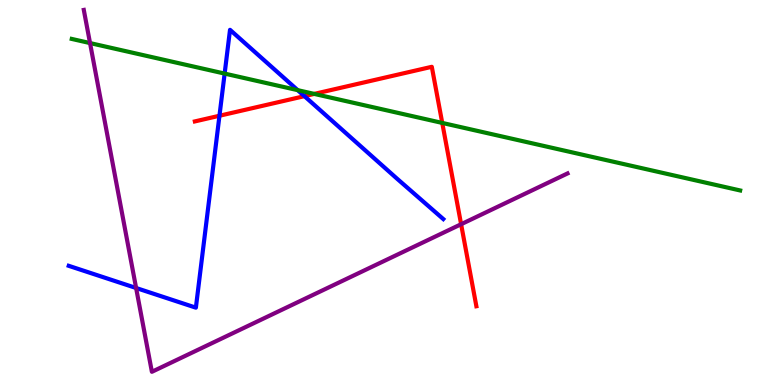[{'lines': ['blue', 'red'], 'intersections': [{'x': 2.83, 'y': 6.99}, {'x': 3.93, 'y': 7.5}]}, {'lines': ['green', 'red'], 'intersections': [{'x': 4.05, 'y': 7.56}, {'x': 5.71, 'y': 6.81}]}, {'lines': ['purple', 'red'], 'intersections': [{'x': 5.95, 'y': 4.18}]}, {'lines': ['blue', 'green'], 'intersections': [{'x': 2.9, 'y': 8.09}, {'x': 3.84, 'y': 7.66}]}, {'lines': ['blue', 'purple'], 'intersections': [{'x': 1.76, 'y': 2.52}]}, {'lines': ['green', 'purple'], 'intersections': [{'x': 1.16, 'y': 8.88}]}]